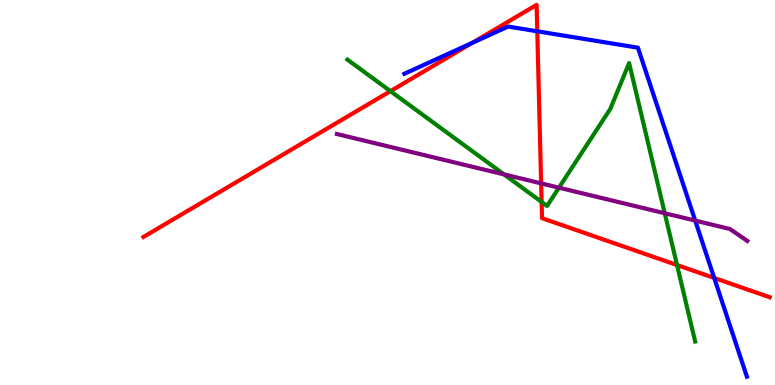[{'lines': ['blue', 'red'], 'intersections': [{'x': 6.09, 'y': 8.89}, {'x': 6.93, 'y': 9.19}, {'x': 9.22, 'y': 2.78}]}, {'lines': ['green', 'red'], 'intersections': [{'x': 5.04, 'y': 7.63}, {'x': 6.99, 'y': 4.75}, {'x': 8.74, 'y': 3.12}]}, {'lines': ['purple', 'red'], 'intersections': [{'x': 6.98, 'y': 5.24}]}, {'lines': ['blue', 'green'], 'intersections': []}, {'lines': ['blue', 'purple'], 'intersections': [{'x': 8.97, 'y': 4.27}]}, {'lines': ['green', 'purple'], 'intersections': [{'x': 6.5, 'y': 5.47}, {'x': 7.21, 'y': 5.13}, {'x': 8.58, 'y': 4.46}]}]